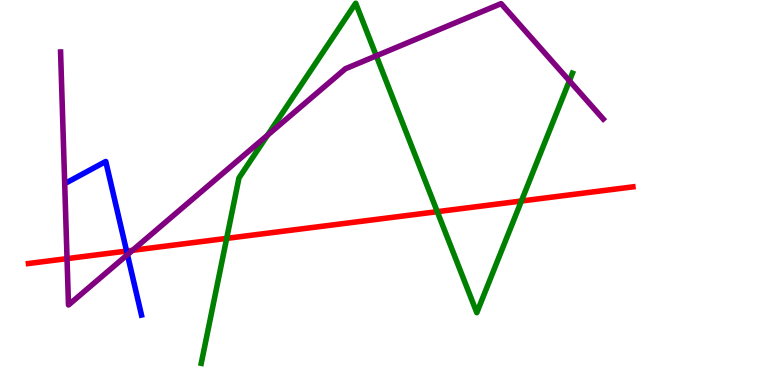[{'lines': ['blue', 'red'], 'intersections': [{'x': 1.63, 'y': 3.48}]}, {'lines': ['green', 'red'], 'intersections': [{'x': 2.92, 'y': 3.81}, {'x': 5.64, 'y': 4.5}, {'x': 6.73, 'y': 4.78}]}, {'lines': ['purple', 'red'], 'intersections': [{'x': 0.865, 'y': 3.28}, {'x': 1.71, 'y': 3.5}]}, {'lines': ['blue', 'green'], 'intersections': []}, {'lines': ['blue', 'purple'], 'intersections': [{'x': 1.64, 'y': 3.38}]}, {'lines': ['green', 'purple'], 'intersections': [{'x': 3.45, 'y': 6.49}, {'x': 4.86, 'y': 8.55}, {'x': 7.35, 'y': 7.9}]}]